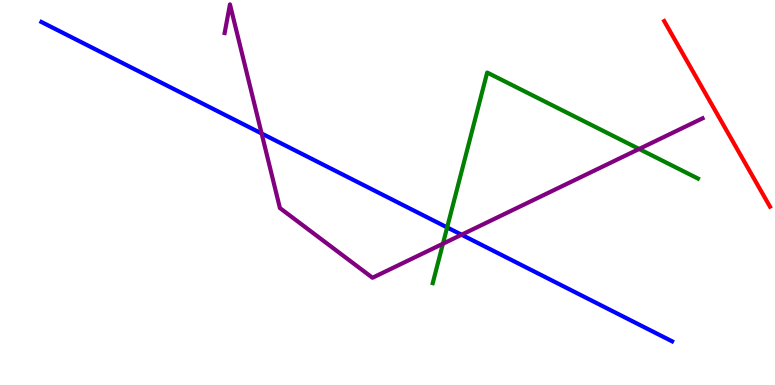[{'lines': ['blue', 'red'], 'intersections': []}, {'lines': ['green', 'red'], 'intersections': []}, {'lines': ['purple', 'red'], 'intersections': []}, {'lines': ['blue', 'green'], 'intersections': [{'x': 5.77, 'y': 4.09}]}, {'lines': ['blue', 'purple'], 'intersections': [{'x': 3.38, 'y': 6.53}, {'x': 5.96, 'y': 3.9}]}, {'lines': ['green', 'purple'], 'intersections': [{'x': 5.72, 'y': 3.67}, {'x': 8.25, 'y': 6.13}]}]